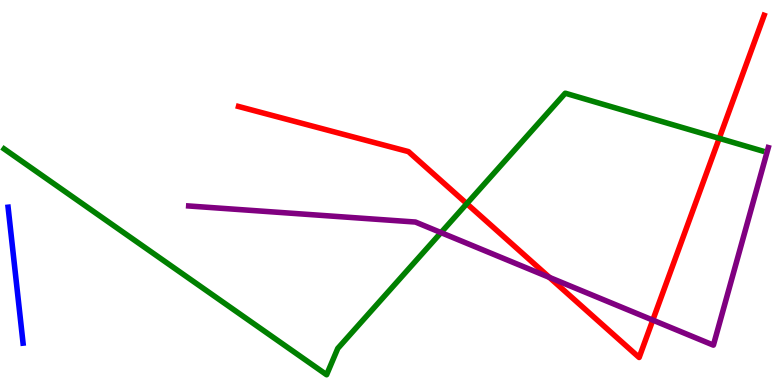[{'lines': ['blue', 'red'], 'intersections': []}, {'lines': ['green', 'red'], 'intersections': [{'x': 6.02, 'y': 4.71}, {'x': 9.28, 'y': 6.41}]}, {'lines': ['purple', 'red'], 'intersections': [{'x': 7.09, 'y': 2.8}, {'x': 8.42, 'y': 1.69}]}, {'lines': ['blue', 'green'], 'intersections': []}, {'lines': ['blue', 'purple'], 'intersections': []}, {'lines': ['green', 'purple'], 'intersections': [{'x': 5.69, 'y': 3.96}]}]